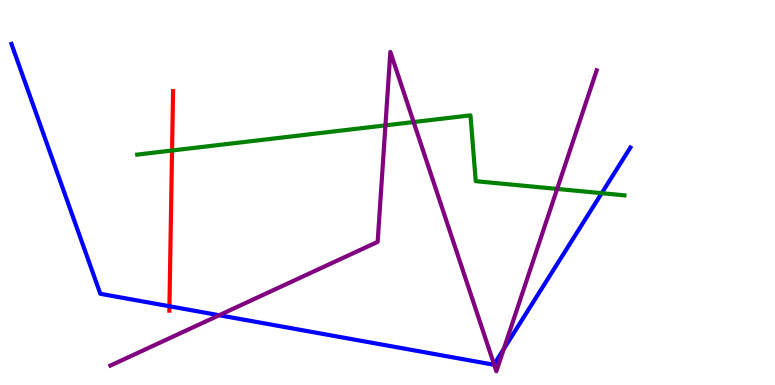[{'lines': ['blue', 'red'], 'intersections': [{'x': 2.19, 'y': 2.05}]}, {'lines': ['green', 'red'], 'intersections': [{'x': 2.22, 'y': 6.09}]}, {'lines': ['purple', 'red'], 'intersections': []}, {'lines': ['blue', 'green'], 'intersections': [{'x': 7.76, 'y': 4.98}]}, {'lines': ['blue', 'purple'], 'intersections': [{'x': 2.83, 'y': 1.81}, {'x': 6.38, 'y': 0.535}, {'x': 6.5, 'y': 0.937}]}, {'lines': ['green', 'purple'], 'intersections': [{'x': 4.97, 'y': 6.74}, {'x': 5.34, 'y': 6.83}, {'x': 7.19, 'y': 5.09}]}]